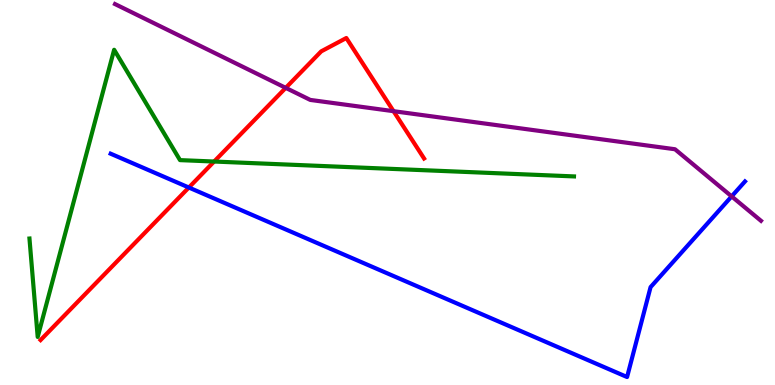[{'lines': ['blue', 'red'], 'intersections': [{'x': 2.44, 'y': 5.13}]}, {'lines': ['green', 'red'], 'intersections': [{'x': 2.76, 'y': 5.8}]}, {'lines': ['purple', 'red'], 'intersections': [{'x': 3.69, 'y': 7.72}, {'x': 5.08, 'y': 7.11}]}, {'lines': ['blue', 'green'], 'intersections': []}, {'lines': ['blue', 'purple'], 'intersections': [{'x': 9.44, 'y': 4.9}]}, {'lines': ['green', 'purple'], 'intersections': []}]